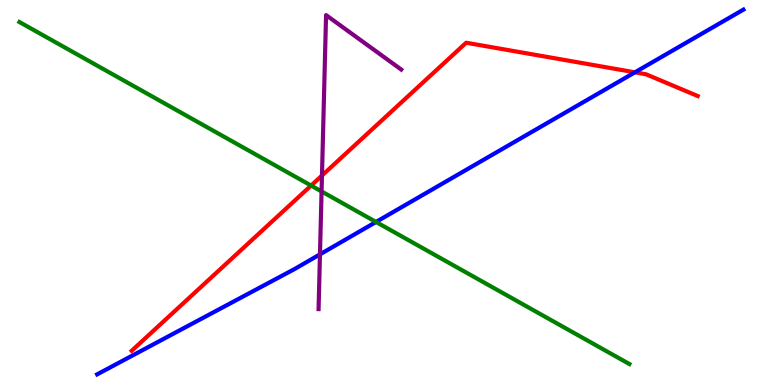[{'lines': ['blue', 'red'], 'intersections': [{'x': 8.19, 'y': 8.12}]}, {'lines': ['green', 'red'], 'intersections': [{'x': 4.01, 'y': 5.18}]}, {'lines': ['purple', 'red'], 'intersections': [{'x': 4.15, 'y': 5.44}]}, {'lines': ['blue', 'green'], 'intersections': [{'x': 4.85, 'y': 4.23}]}, {'lines': ['blue', 'purple'], 'intersections': [{'x': 4.13, 'y': 3.39}]}, {'lines': ['green', 'purple'], 'intersections': [{'x': 4.15, 'y': 5.03}]}]